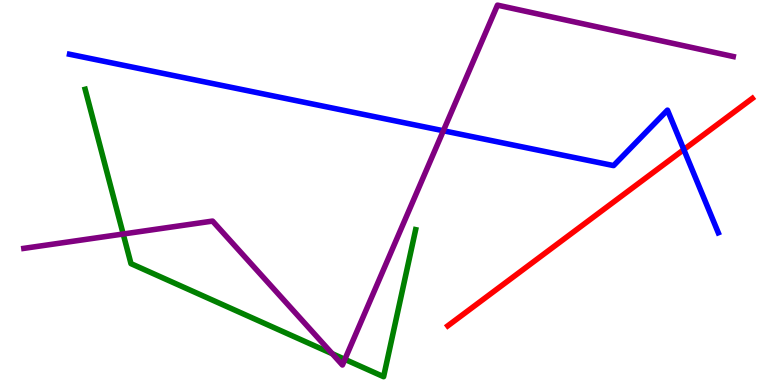[{'lines': ['blue', 'red'], 'intersections': [{'x': 8.82, 'y': 6.12}]}, {'lines': ['green', 'red'], 'intersections': []}, {'lines': ['purple', 'red'], 'intersections': []}, {'lines': ['blue', 'green'], 'intersections': []}, {'lines': ['blue', 'purple'], 'intersections': [{'x': 5.72, 'y': 6.6}]}, {'lines': ['green', 'purple'], 'intersections': [{'x': 1.59, 'y': 3.92}, {'x': 4.29, 'y': 0.813}, {'x': 4.45, 'y': 0.666}]}]